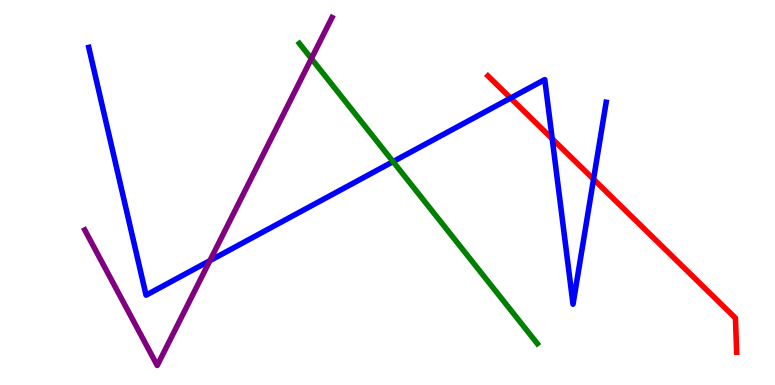[{'lines': ['blue', 'red'], 'intersections': [{'x': 6.59, 'y': 7.45}, {'x': 7.13, 'y': 6.39}, {'x': 7.66, 'y': 5.34}]}, {'lines': ['green', 'red'], 'intersections': []}, {'lines': ['purple', 'red'], 'intersections': []}, {'lines': ['blue', 'green'], 'intersections': [{'x': 5.07, 'y': 5.8}]}, {'lines': ['blue', 'purple'], 'intersections': [{'x': 2.71, 'y': 3.23}]}, {'lines': ['green', 'purple'], 'intersections': [{'x': 4.02, 'y': 8.48}]}]